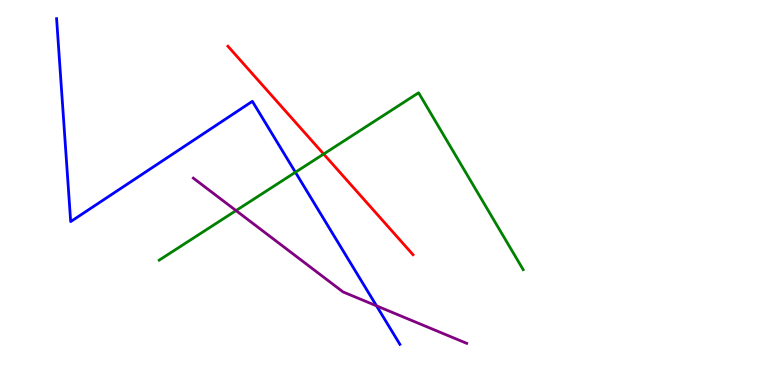[{'lines': ['blue', 'red'], 'intersections': []}, {'lines': ['green', 'red'], 'intersections': [{'x': 4.18, 'y': 6.0}]}, {'lines': ['purple', 'red'], 'intersections': []}, {'lines': ['blue', 'green'], 'intersections': [{'x': 3.81, 'y': 5.53}]}, {'lines': ['blue', 'purple'], 'intersections': [{'x': 4.86, 'y': 2.06}]}, {'lines': ['green', 'purple'], 'intersections': [{'x': 3.05, 'y': 4.53}]}]